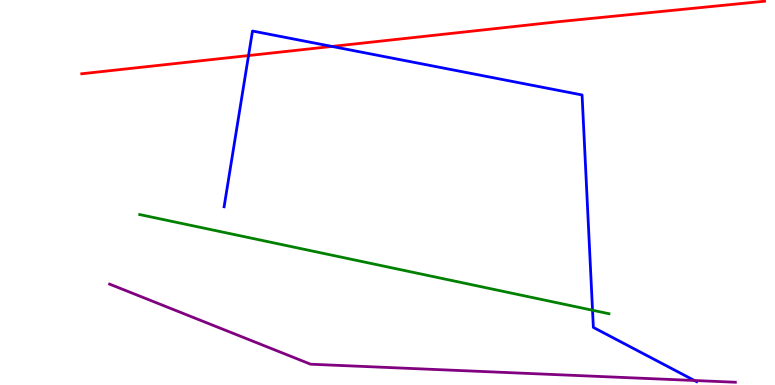[{'lines': ['blue', 'red'], 'intersections': [{'x': 3.21, 'y': 8.56}, {'x': 4.28, 'y': 8.79}]}, {'lines': ['green', 'red'], 'intersections': []}, {'lines': ['purple', 'red'], 'intersections': []}, {'lines': ['blue', 'green'], 'intersections': [{'x': 7.65, 'y': 1.94}]}, {'lines': ['blue', 'purple'], 'intersections': [{'x': 8.96, 'y': 0.117}]}, {'lines': ['green', 'purple'], 'intersections': []}]